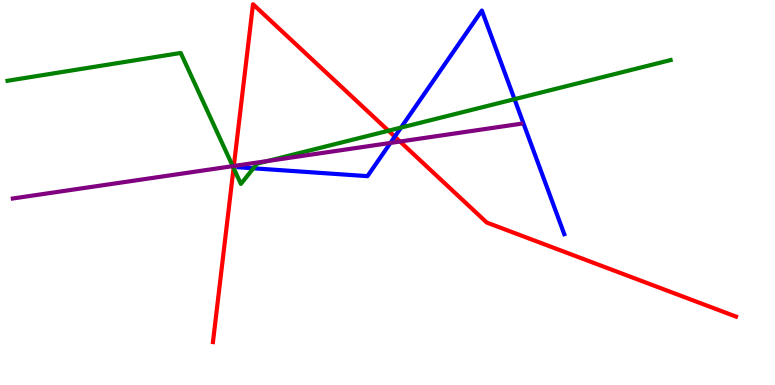[{'lines': ['blue', 'red'], 'intersections': [{'x': 5.09, 'y': 6.45}]}, {'lines': ['green', 'red'], 'intersections': [{'x': 3.01, 'y': 5.64}, {'x': 5.01, 'y': 6.6}]}, {'lines': ['purple', 'red'], 'intersections': [{'x': 3.02, 'y': 5.69}, {'x': 5.16, 'y': 6.32}]}, {'lines': ['blue', 'green'], 'intersections': [{'x': 3.27, 'y': 5.63}, {'x': 5.17, 'y': 6.69}, {'x': 6.64, 'y': 7.42}]}, {'lines': ['blue', 'purple'], 'intersections': [{'x': 5.04, 'y': 6.29}]}, {'lines': ['green', 'purple'], 'intersections': [{'x': 3.0, 'y': 5.68}, {'x': 3.45, 'y': 5.82}]}]